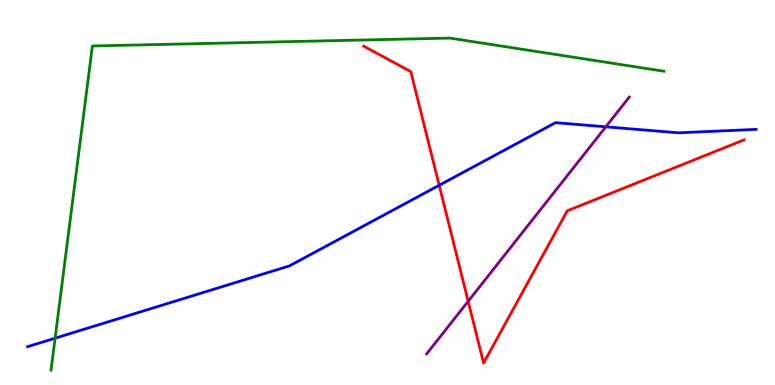[{'lines': ['blue', 'red'], 'intersections': [{'x': 5.67, 'y': 5.19}]}, {'lines': ['green', 'red'], 'intersections': []}, {'lines': ['purple', 'red'], 'intersections': [{'x': 6.04, 'y': 2.17}]}, {'lines': ['blue', 'green'], 'intersections': [{'x': 0.711, 'y': 1.22}]}, {'lines': ['blue', 'purple'], 'intersections': [{'x': 7.82, 'y': 6.71}]}, {'lines': ['green', 'purple'], 'intersections': []}]